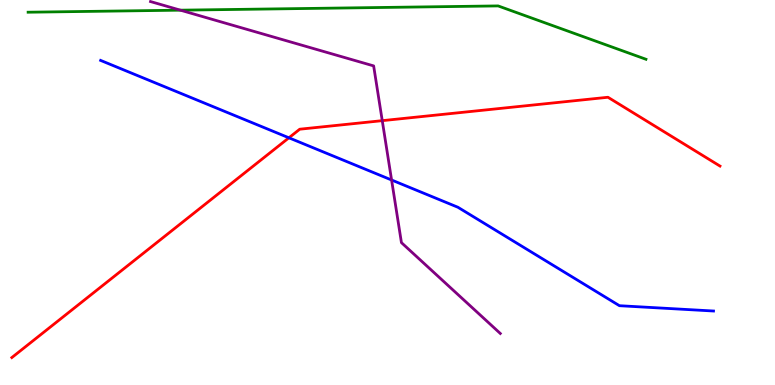[{'lines': ['blue', 'red'], 'intersections': [{'x': 3.73, 'y': 6.42}]}, {'lines': ['green', 'red'], 'intersections': []}, {'lines': ['purple', 'red'], 'intersections': [{'x': 4.93, 'y': 6.87}]}, {'lines': ['blue', 'green'], 'intersections': []}, {'lines': ['blue', 'purple'], 'intersections': [{'x': 5.05, 'y': 5.32}]}, {'lines': ['green', 'purple'], 'intersections': [{'x': 2.33, 'y': 9.74}]}]